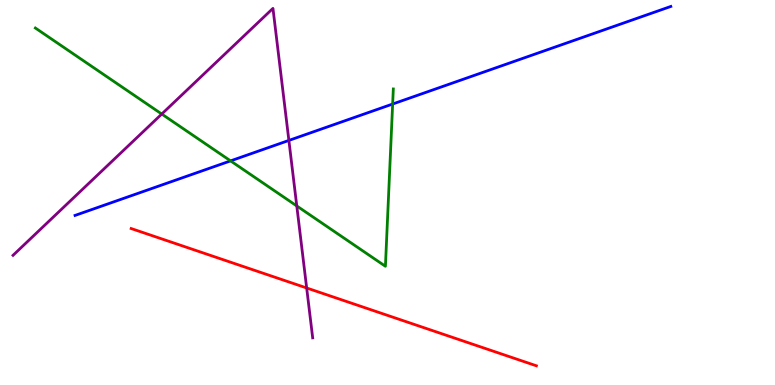[{'lines': ['blue', 'red'], 'intersections': []}, {'lines': ['green', 'red'], 'intersections': []}, {'lines': ['purple', 'red'], 'intersections': [{'x': 3.96, 'y': 2.52}]}, {'lines': ['blue', 'green'], 'intersections': [{'x': 2.98, 'y': 5.82}, {'x': 5.07, 'y': 7.3}]}, {'lines': ['blue', 'purple'], 'intersections': [{'x': 3.73, 'y': 6.35}]}, {'lines': ['green', 'purple'], 'intersections': [{'x': 2.09, 'y': 7.04}, {'x': 3.83, 'y': 4.65}]}]